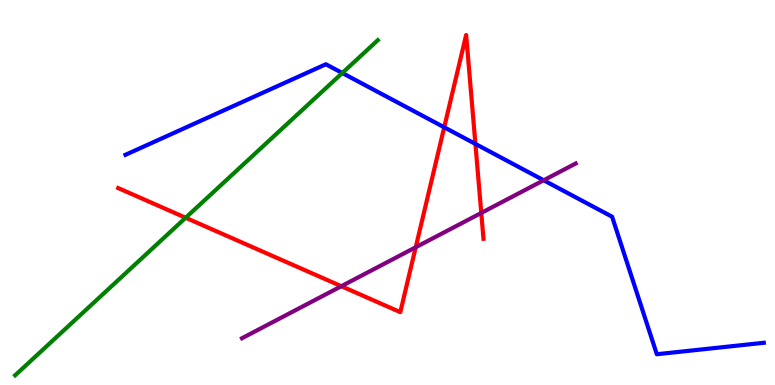[{'lines': ['blue', 'red'], 'intersections': [{'x': 5.73, 'y': 6.69}, {'x': 6.13, 'y': 6.26}]}, {'lines': ['green', 'red'], 'intersections': [{'x': 2.4, 'y': 4.34}]}, {'lines': ['purple', 'red'], 'intersections': [{'x': 4.4, 'y': 2.57}, {'x': 5.36, 'y': 3.58}, {'x': 6.21, 'y': 4.47}]}, {'lines': ['blue', 'green'], 'intersections': [{'x': 4.42, 'y': 8.1}]}, {'lines': ['blue', 'purple'], 'intersections': [{'x': 7.02, 'y': 5.32}]}, {'lines': ['green', 'purple'], 'intersections': []}]